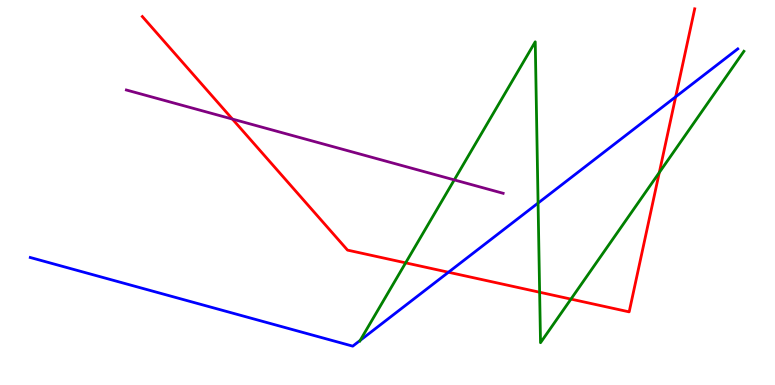[{'lines': ['blue', 'red'], 'intersections': [{'x': 5.79, 'y': 2.93}, {'x': 8.72, 'y': 7.48}]}, {'lines': ['green', 'red'], 'intersections': [{'x': 5.23, 'y': 3.17}, {'x': 6.96, 'y': 2.41}, {'x': 7.37, 'y': 2.23}, {'x': 8.51, 'y': 5.52}]}, {'lines': ['purple', 'red'], 'intersections': [{'x': 3.0, 'y': 6.91}]}, {'lines': ['blue', 'green'], 'intersections': [{'x': 4.65, 'y': 1.16}, {'x': 6.94, 'y': 4.73}]}, {'lines': ['blue', 'purple'], 'intersections': []}, {'lines': ['green', 'purple'], 'intersections': [{'x': 5.86, 'y': 5.33}]}]